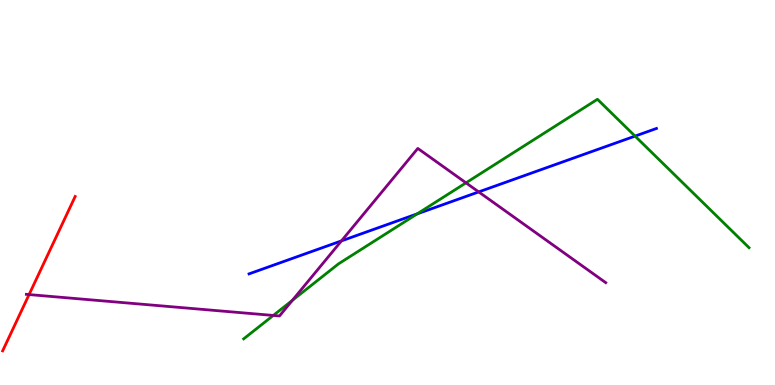[{'lines': ['blue', 'red'], 'intersections': []}, {'lines': ['green', 'red'], 'intersections': []}, {'lines': ['purple', 'red'], 'intersections': [{'x': 0.375, 'y': 2.35}]}, {'lines': ['blue', 'green'], 'intersections': [{'x': 5.38, 'y': 4.44}, {'x': 8.19, 'y': 6.46}]}, {'lines': ['blue', 'purple'], 'intersections': [{'x': 4.41, 'y': 3.74}, {'x': 6.18, 'y': 5.02}]}, {'lines': ['green', 'purple'], 'intersections': [{'x': 3.53, 'y': 1.81}, {'x': 3.77, 'y': 2.2}, {'x': 6.01, 'y': 5.25}]}]